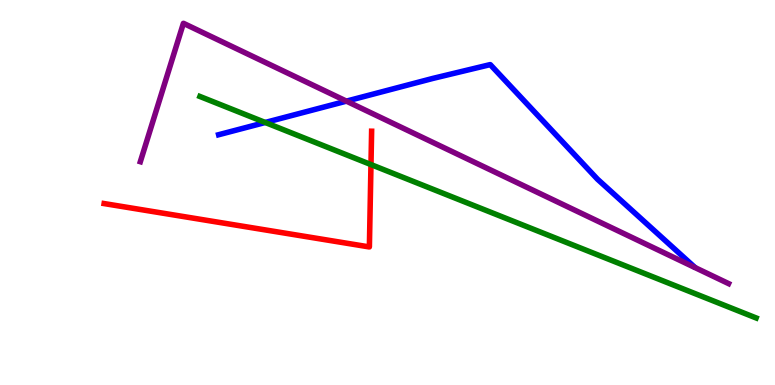[{'lines': ['blue', 'red'], 'intersections': []}, {'lines': ['green', 'red'], 'intersections': [{'x': 4.79, 'y': 5.73}]}, {'lines': ['purple', 'red'], 'intersections': []}, {'lines': ['blue', 'green'], 'intersections': [{'x': 3.42, 'y': 6.82}]}, {'lines': ['blue', 'purple'], 'intersections': [{'x': 4.47, 'y': 7.37}]}, {'lines': ['green', 'purple'], 'intersections': []}]